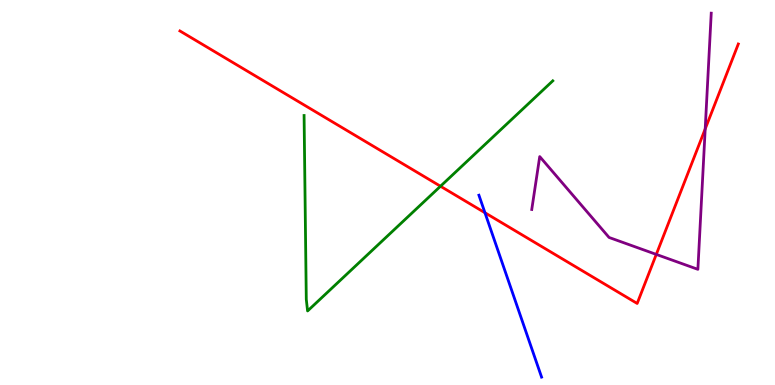[{'lines': ['blue', 'red'], 'intersections': [{'x': 6.26, 'y': 4.47}]}, {'lines': ['green', 'red'], 'intersections': [{'x': 5.68, 'y': 5.16}]}, {'lines': ['purple', 'red'], 'intersections': [{'x': 8.47, 'y': 3.39}, {'x': 9.1, 'y': 6.65}]}, {'lines': ['blue', 'green'], 'intersections': []}, {'lines': ['blue', 'purple'], 'intersections': []}, {'lines': ['green', 'purple'], 'intersections': []}]